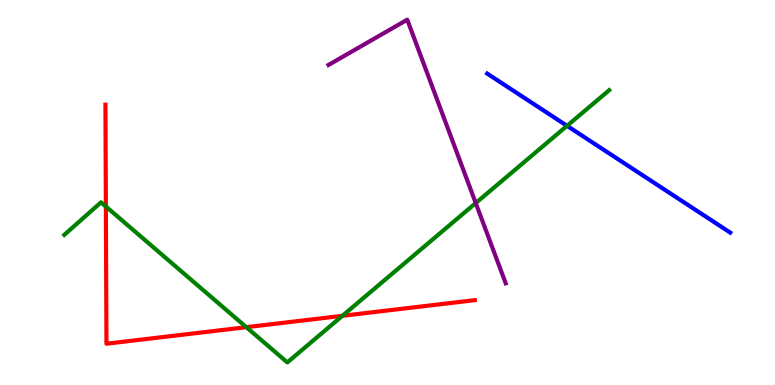[{'lines': ['blue', 'red'], 'intersections': []}, {'lines': ['green', 'red'], 'intersections': [{'x': 1.37, 'y': 4.64}, {'x': 3.18, 'y': 1.5}, {'x': 4.42, 'y': 1.8}]}, {'lines': ['purple', 'red'], 'intersections': []}, {'lines': ['blue', 'green'], 'intersections': [{'x': 7.32, 'y': 6.73}]}, {'lines': ['blue', 'purple'], 'intersections': []}, {'lines': ['green', 'purple'], 'intersections': [{'x': 6.14, 'y': 4.73}]}]